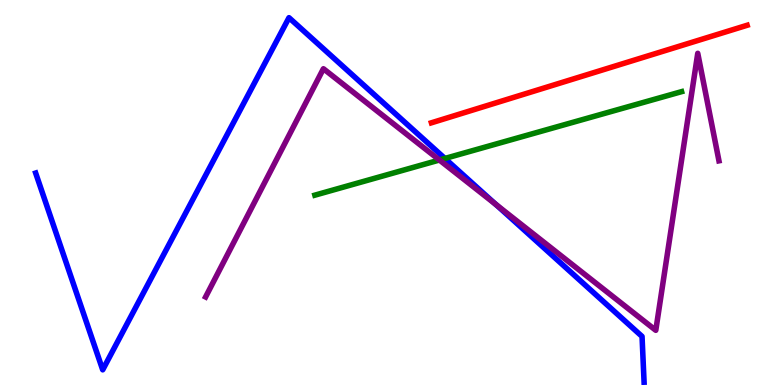[{'lines': ['blue', 'red'], 'intersections': []}, {'lines': ['green', 'red'], 'intersections': []}, {'lines': ['purple', 'red'], 'intersections': []}, {'lines': ['blue', 'green'], 'intersections': [{'x': 5.74, 'y': 5.88}]}, {'lines': ['blue', 'purple'], 'intersections': [{'x': 6.4, 'y': 4.69}]}, {'lines': ['green', 'purple'], 'intersections': [{'x': 5.67, 'y': 5.84}]}]